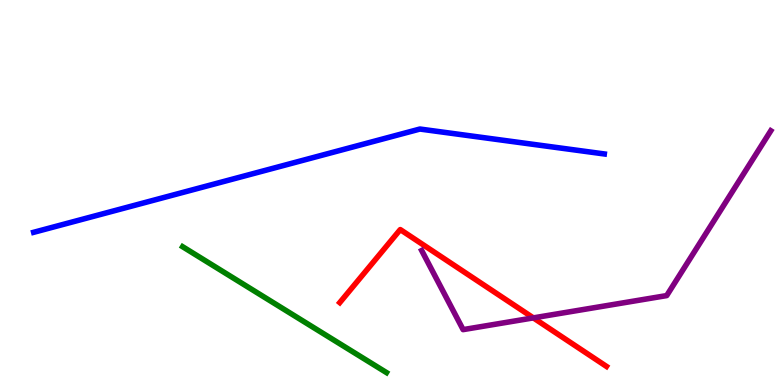[{'lines': ['blue', 'red'], 'intersections': []}, {'lines': ['green', 'red'], 'intersections': []}, {'lines': ['purple', 'red'], 'intersections': [{'x': 6.88, 'y': 1.74}]}, {'lines': ['blue', 'green'], 'intersections': []}, {'lines': ['blue', 'purple'], 'intersections': []}, {'lines': ['green', 'purple'], 'intersections': []}]